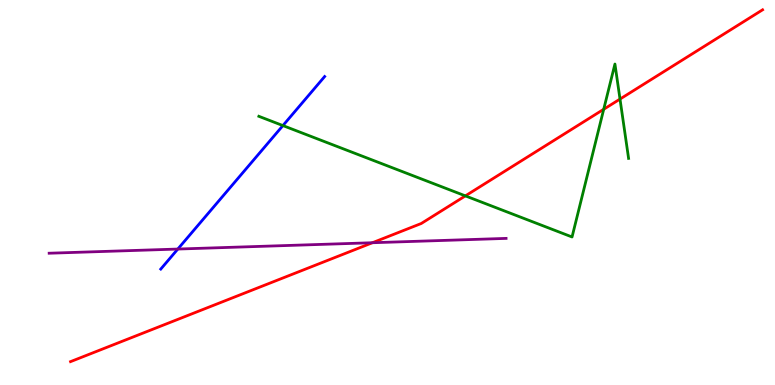[{'lines': ['blue', 'red'], 'intersections': []}, {'lines': ['green', 'red'], 'intersections': [{'x': 6.0, 'y': 4.91}, {'x': 7.79, 'y': 7.16}, {'x': 8.0, 'y': 7.43}]}, {'lines': ['purple', 'red'], 'intersections': [{'x': 4.81, 'y': 3.7}]}, {'lines': ['blue', 'green'], 'intersections': [{'x': 3.65, 'y': 6.74}]}, {'lines': ['blue', 'purple'], 'intersections': [{'x': 2.29, 'y': 3.53}]}, {'lines': ['green', 'purple'], 'intersections': []}]